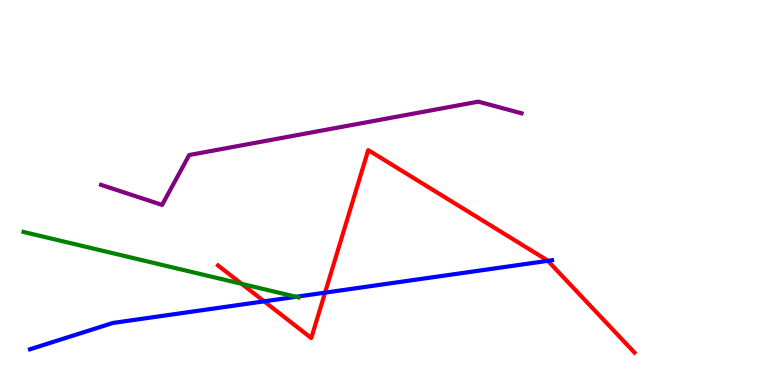[{'lines': ['blue', 'red'], 'intersections': [{'x': 3.41, 'y': 2.17}, {'x': 4.19, 'y': 2.4}, {'x': 7.07, 'y': 3.23}]}, {'lines': ['green', 'red'], 'intersections': [{'x': 3.12, 'y': 2.63}]}, {'lines': ['purple', 'red'], 'intersections': []}, {'lines': ['blue', 'green'], 'intersections': [{'x': 3.82, 'y': 2.29}]}, {'lines': ['blue', 'purple'], 'intersections': []}, {'lines': ['green', 'purple'], 'intersections': []}]